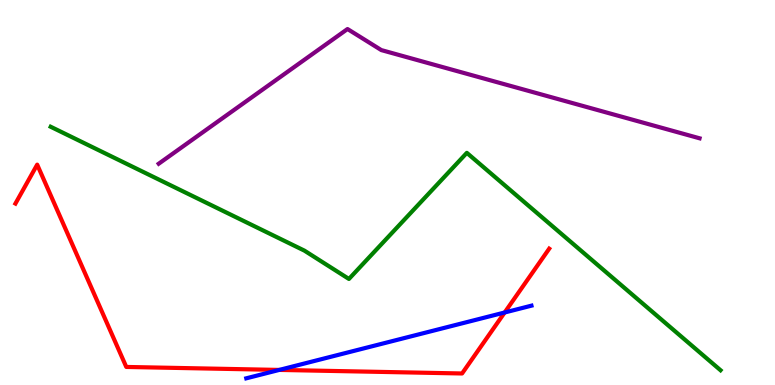[{'lines': ['blue', 'red'], 'intersections': [{'x': 3.6, 'y': 0.392}, {'x': 6.51, 'y': 1.88}]}, {'lines': ['green', 'red'], 'intersections': []}, {'lines': ['purple', 'red'], 'intersections': []}, {'lines': ['blue', 'green'], 'intersections': []}, {'lines': ['blue', 'purple'], 'intersections': []}, {'lines': ['green', 'purple'], 'intersections': []}]